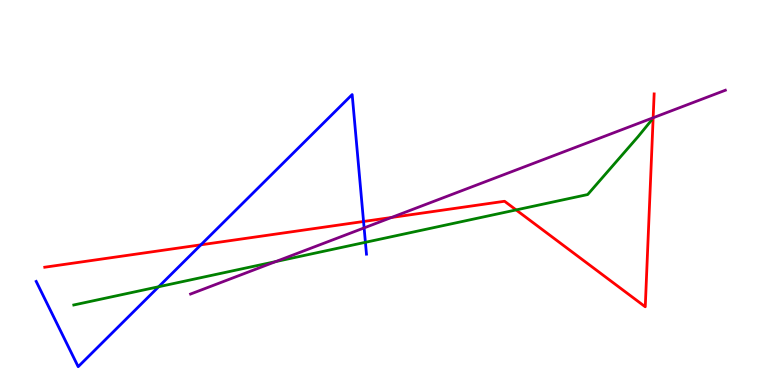[{'lines': ['blue', 'red'], 'intersections': [{'x': 2.59, 'y': 3.64}, {'x': 4.69, 'y': 4.25}]}, {'lines': ['green', 'red'], 'intersections': [{'x': 6.66, 'y': 4.55}]}, {'lines': ['purple', 'red'], 'intersections': [{'x': 5.05, 'y': 4.35}, {'x': 8.43, 'y': 6.94}]}, {'lines': ['blue', 'green'], 'intersections': [{'x': 2.05, 'y': 2.55}, {'x': 4.71, 'y': 3.71}]}, {'lines': ['blue', 'purple'], 'intersections': [{'x': 4.7, 'y': 4.08}]}, {'lines': ['green', 'purple'], 'intersections': [{'x': 3.56, 'y': 3.21}]}]